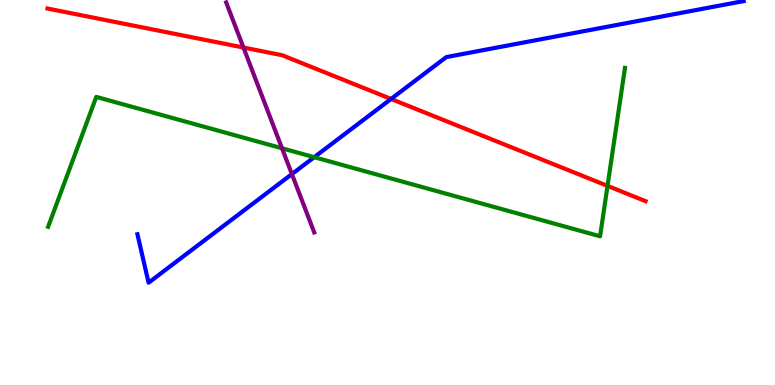[{'lines': ['blue', 'red'], 'intersections': [{'x': 5.05, 'y': 7.43}]}, {'lines': ['green', 'red'], 'intersections': [{'x': 7.84, 'y': 5.17}]}, {'lines': ['purple', 'red'], 'intersections': [{'x': 3.14, 'y': 8.77}]}, {'lines': ['blue', 'green'], 'intersections': [{'x': 4.05, 'y': 5.92}]}, {'lines': ['blue', 'purple'], 'intersections': [{'x': 3.77, 'y': 5.48}]}, {'lines': ['green', 'purple'], 'intersections': [{'x': 3.64, 'y': 6.15}]}]